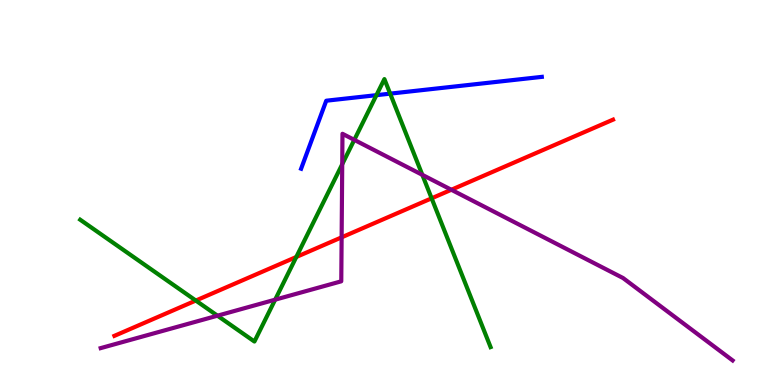[{'lines': ['blue', 'red'], 'intersections': []}, {'lines': ['green', 'red'], 'intersections': [{'x': 2.53, 'y': 2.19}, {'x': 3.82, 'y': 3.33}, {'x': 5.57, 'y': 4.85}]}, {'lines': ['purple', 'red'], 'intersections': [{'x': 4.41, 'y': 3.84}, {'x': 5.82, 'y': 5.07}]}, {'lines': ['blue', 'green'], 'intersections': [{'x': 4.86, 'y': 7.53}, {'x': 5.03, 'y': 7.57}]}, {'lines': ['blue', 'purple'], 'intersections': []}, {'lines': ['green', 'purple'], 'intersections': [{'x': 2.81, 'y': 1.8}, {'x': 3.55, 'y': 2.22}, {'x': 4.42, 'y': 5.73}, {'x': 4.57, 'y': 6.37}, {'x': 5.45, 'y': 5.46}]}]